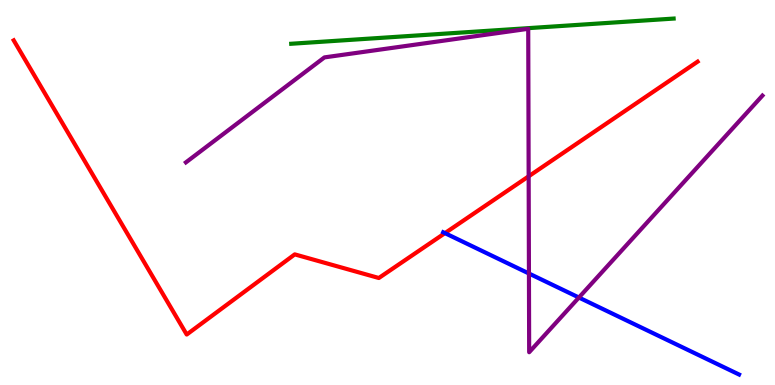[{'lines': ['blue', 'red'], 'intersections': [{'x': 5.74, 'y': 3.94}]}, {'lines': ['green', 'red'], 'intersections': []}, {'lines': ['purple', 'red'], 'intersections': [{'x': 6.82, 'y': 5.42}]}, {'lines': ['blue', 'green'], 'intersections': []}, {'lines': ['blue', 'purple'], 'intersections': [{'x': 6.83, 'y': 2.9}, {'x': 7.47, 'y': 2.27}]}, {'lines': ['green', 'purple'], 'intersections': []}]